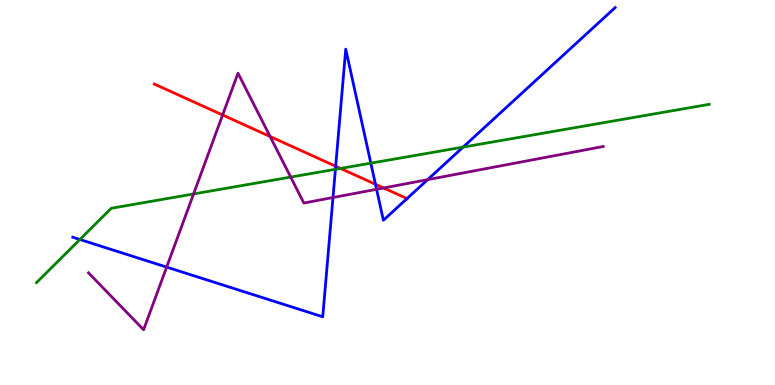[{'lines': ['blue', 'red'], 'intersections': [{'x': 4.33, 'y': 5.68}, {'x': 4.84, 'y': 5.21}, {'x': 5.25, 'y': 4.84}]}, {'lines': ['green', 'red'], 'intersections': [{'x': 4.39, 'y': 5.63}]}, {'lines': ['purple', 'red'], 'intersections': [{'x': 2.87, 'y': 7.01}, {'x': 3.49, 'y': 6.45}, {'x': 4.95, 'y': 5.12}]}, {'lines': ['blue', 'green'], 'intersections': [{'x': 1.03, 'y': 3.78}, {'x': 4.33, 'y': 5.6}, {'x': 4.78, 'y': 5.76}, {'x': 5.98, 'y': 6.18}]}, {'lines': ['blue', 'purple'], 'intersections': [{'x': 2.15, 'y': 3.06}, {'x': 4.3, 'y': 4.87}, {'x': 4.86, 'y': 5.08}, {'x': 5.52, 'y': 5.33}]}, {'lines': ['green', 'purple'], 'intersections': [{'x': 2.5, 'y': 4.96}, {'x': 3.75, 'y': 5.4}]}]